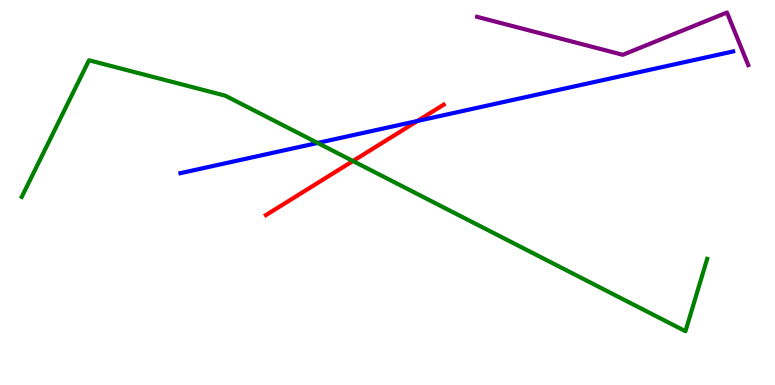[{'lines': ['blue', 'red'], 'intersections': [{'x': 5.39, 'y': 6.86}]}, {'lines': ['green', 'red'], 'intersections': [{'x': 4.55, 'y': 5.82}]}, {'lines': ['purple', 'red'], 'intersections': []}, {'lines': ['blue', 'green'], 'intersections': [{'x': 4.1, 'y': 6.29}]}, {'lines': ['blue', 'purple'], 'intersections': []}, {'lines': ['green', 'purple'], 'intersections': []}]